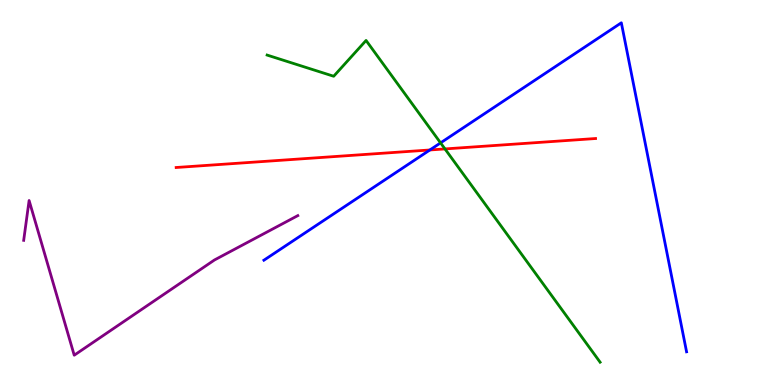[{'lines': ['blue', 'red'], 'intersections': [{'x': 5.55, 'y': 6.1}]}, {'lines': ['green', 'red'], 'intersections': [{'x': 5.74, 'y': 6.13}]}, {'lines': ['purple', 'red'], 'intersections': []}, {'lines': ['blue', 'green'], 'intersections': [{'x': 5.68, 'y': 6.29}]}, {'lines': ['blue', 'purple'], 'intersections': []}, {'lines': ['green', 'purple'], 'intersections': []}]